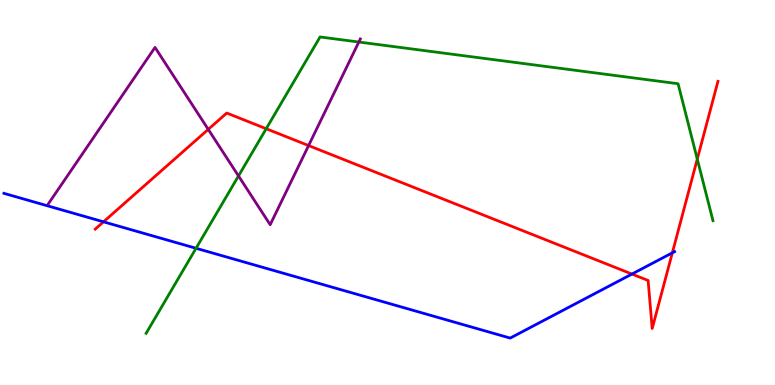[{'lines': ['blue', 'red'], 'intersections': [{'x': 1.34, 'y': 4.24}, {'x': 8.15, 'y': 2.88}, {'x': 8.68, 'y': 3.43}]}, {'lines': ['green', 'red'], 'intersections': [{'x': 3.43, 'y': 6.66}, {'x': 9.0, 'y': 5.87}]}, {'lines': ['purple', 'red'], 'intersections': [{'x': 2.69, 'y': 6.64}, {'x': 3.98, 'y': 6.22}]}, {'lines': ['blue', 'green'], 'intersections': [{'x': 2.53, 'y': 3.55}]}, {'lines': ['blue', 'purple'], 'intersections': []}, {'lines': ['green', 'purple'], 'intersections': [{'x': 3.08, 'y': 5.43}, {'x': 4.63, 'y': 8.91}]}]